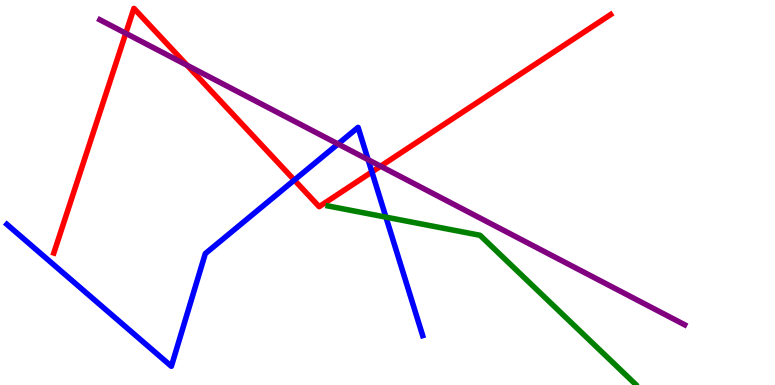[{'lines': ['blue', 'red'], 'intersections': [{'x': 3.8, 'y': 5.32}, {'x': 4.8, 'y': 5.53}]}, {'lines': ['green', 'red'], 'intersections': []}, {'lines': ['purple', 'red'], 'intersections': [{'x': 1.62, 'y': 9.14}, {'x': 2.41, 'y': 8.3}, {'x': 4.91, 'y': 5.68}]}, {'lines': ['blue', 'green'], 'intersections': [{'x': 4.98, 'y': 4.36}]}, {'lines': ['blue', 'purple'], 'intersections': [{'x': 4.36, 'y': 6.26}, {'x': 4.75, 'y': 5.85}]}, {'lines': ['green', 'purple'], 'intersections': []}]